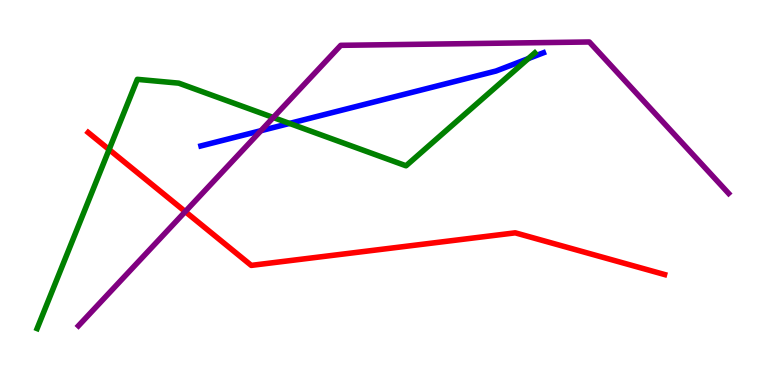[{'lines': ['blue', 'red'], 'intersections': []}, {'lines': ['green', 'red'], 'intersections': [{'x': 1.41, 'y': 6.12}]}, {'lines': ['purple', 'red'], 'intersections': [{'x': 2.39, 'y': 4.5}]}, {'lines': ['blue', 'green'], 'intersections': [{'x': 3.74, 'y': 6.79}, {'x': 6.82, 'y': 8.48}]}, {'lines': ['blue', 'purple'], 'intersections': [{'x': 3.37, 'y': 6.61}]}, {'lines': ['green', 'purple'], 'intersections': [{'x': 3.53, 'y': 6.95}]}]